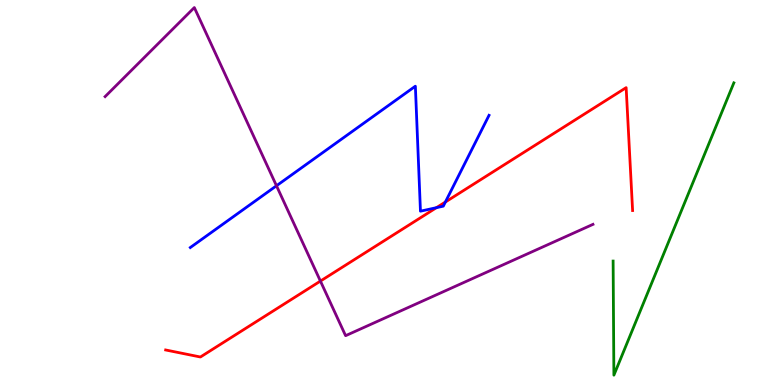[{'lines': ['blue', 'red'], 'intersections': [{'x': 5.63, 'y': 4.61}, {'x': 5.75, 'y': 4.75}]}, {'lines': ['green', 'red'], 'intersections': []}, {'lines': ['purple', 'red'], 'intersections': [{'x': 4.13, 'y': 2.7}]}, {'lines': ['blue', 'green'], 'intersections': []}, {'lines': ['blue', 'purple'], 'intersections': [{'x': 3.57, 'y': 5.18}]}, {'lines': ['green', 'purple'], 'intersections': []}]